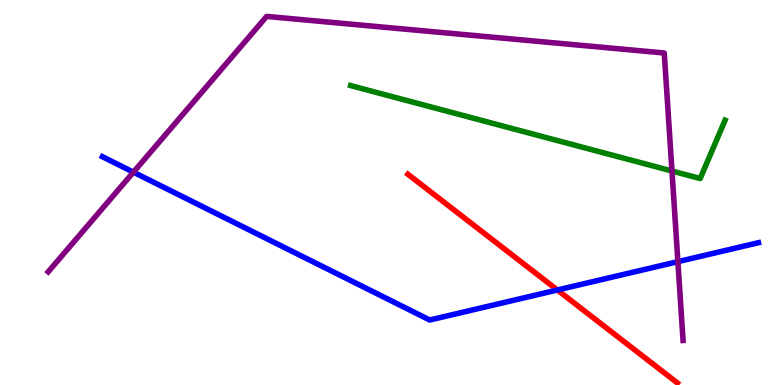[{'lines': ['blue', 'red'], 'intersections': [{'x': 7.19, 'y': 2.47}]}, {'lines': ['green', 'red'], 'intersections': []}, {'lines': ['purple', 'red'], 'intersections': []}, {'lines': ['blue', 'green'], 'intersections': []}, {'lines': ['blue', 'purple'], 'intersections': [{'x': 1.72, 'y': 5.53}, {'x': 8.75, 'y': 3.2}]}, {'lines': ['green', 'purple'], 'intersections': [{'x': 8.67, 'y': 5.56}]}]